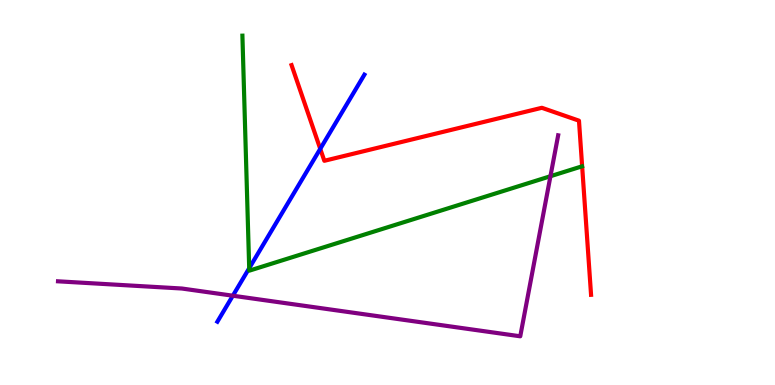[{'lines': ['blue', 'red'], 'intersections': [{'x': 4.13, 'y': 6.13}]}, {'lines': ['green', 'red'], 'intersections': []}, {'lines': ['purple', 'red'], 'intersections': []}, {'lines': ['blue', 'green'], 'intersections': [{'x': 3.22, 'y': 3.03}]}, {'lines': ['blue', 'purple'], 'intersections': [{'x': 3.0, 'y': 2.32}]}, {'lines': ['green', 'purple'], 'intersections': [{'x': 7.1, 'y': 5.42}]}]